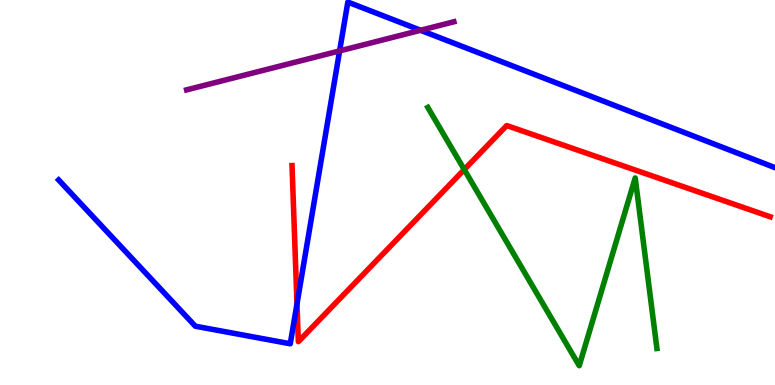[{'lines': ['blue', 'red'], 'intersections': [{'x': 3.83, 'y': 2.11}]}, {'lines': ['green', 'red'], 'intersections': [{'x': 5.99, 'y': 5.6}]}, {'lines': ['purple', 'red'], 'intersections': []}, {'lines': ['blue', 'green'], 'intersections': []}, {'lines': ['blue', 'purple'], 'intersections': [{'x': 4.38, 'y': 8.68}, {'x': 5.43, 'y': 9.21}]}, {'lines': ['green', 'purple'], 'intersections': []}]